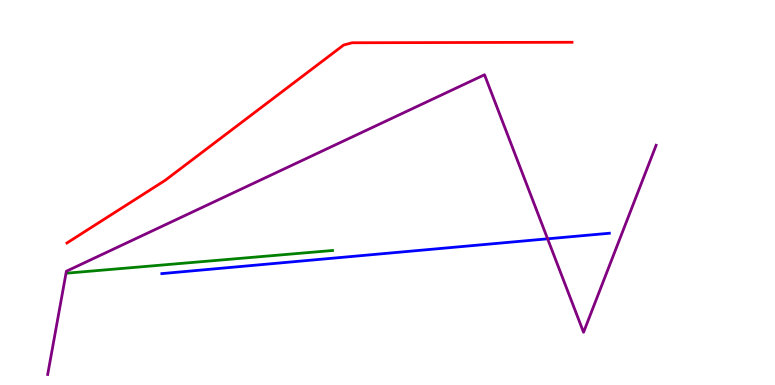[{'lines': ['blue', 'red'], 'intersections': []}, {'lines': ['green', 'red'], 'intersections': []}, {'lines': ['purple', 'red'], 'intersections': []}, {'lines': ['blue', 'green'], 'intersections': []}, {'lines': ['blue', 'purple'], 'intersections': [{'x': 7.07, 'y': 3.8}]}, {'lines': ['green', 'purple'], 'intersections': []}]